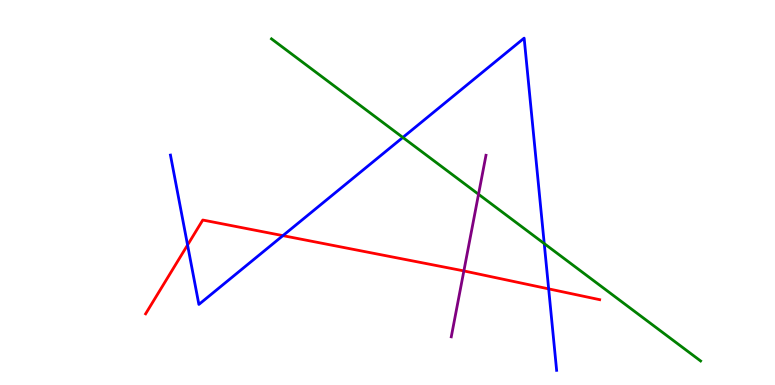[{'lines': ['blue', 'red'], 'intersections': [{'x': 2.42, 'y': 3.64}, {'x': 3.65, 'y': 3.88}, {'x': 7.08, 'y': 2.5}]}, {'lines': ['green', 'red'], 'intersections': []}, {'lines': ['purple', 'red'], 'intersections': [{'x': 5.99, 'y': 2.96}]}, {'lines': ['blue', 'green'], 'intersections': [{'x': 5.2, 'y': 6.43}, {'x': 7.02, 'y': 3.67}]}, {'lines': ['blue', 'purple'], 'intersections': []}, {'lines': ['green', 'purple'], 'intersections': [{'x': 6.17, 'y': 4.95}]}]